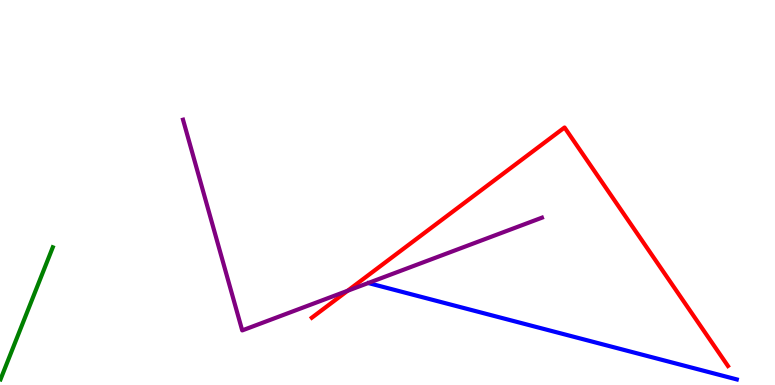[{'lines': ['blue', 'red'], 'intersections': []}, {'lines': ['green', 'red'], 'intersections': []}, {'lines': ['purple', 'red'], 'intersections': [{'x': 4.48, 'y': 2.45}]}, {'lines': ['blue', 'green'], 'intersections': []}, {'lines': ['blue', 'purple'], 'intersections': []}, {'lines': ['green', 'purple'], 'intersections': []}]